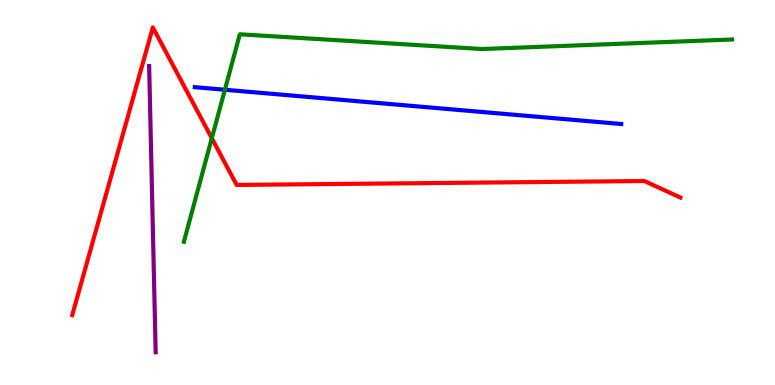[{'lines': ['blue', 'red'], 'intersections': []}, {'lines': ['green', 'red'], 'intersections': [{'x': 2.73, 'y': 6.41}]}, {'lines': ['purple', 'red'], 'intersections': []}, {'lines': ['blue', 'green'], 'intersections': [{'x': 2.9, 'y': 7.67}]}, {'lines': ['blue', 'purple'], 'intersections': []}, {'lines': ['green', 'purple'], 'intersections': []}]